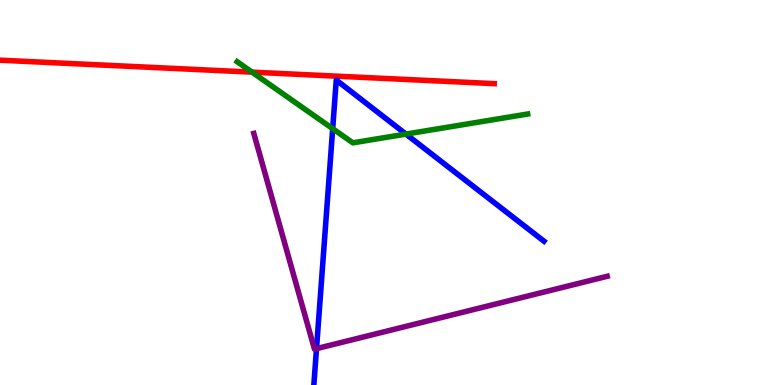[{'lines': ['blue', 'red'], 'intersections': []}, {'lines': ['green', 'red'], 'intersections': [{'x': 3.25, 'y': 8.13}]}, {'lines': ['purple', 'red'], 'intersections': []}, {'lines': ['blue', 'green'], 'intersections': [{'x': 4.29, 'y': 6.66}, {'x': 5.24, 'y': 6.52}]}, {'lines': ['blue', 'purple'], 'intersections': [{'x': 4.08, 'y': 0.944}]}, {'lines': ['green', 'purple'], 'intersections': []}]